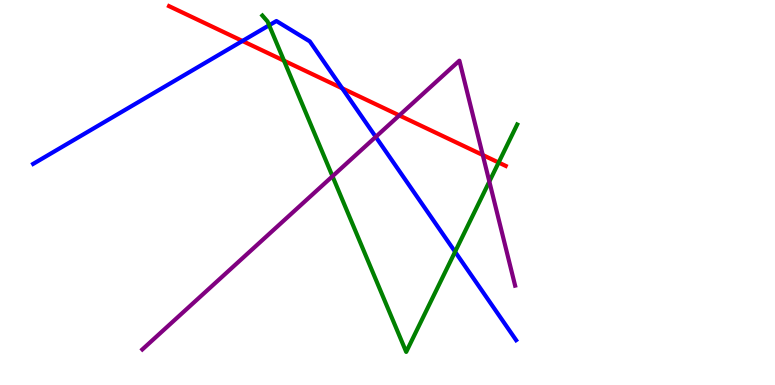[{'lines': ['blue', 'red'], 'intersections': [{'x': 3.13, 'y': 8.94}, {'x': 4.42, 'y': 7.71}]}, {'lines': ['green', 'red'], 'intersections': [{'x': 3.66, 'y': 8.42}, {'x': 6.43, 'y': 5.78}]}, {'lines': ['purple', 'red'], 'intersections': [{'x': 5.15, 'y': 7.0}, {'x': 6.23, 'y': 5.97}]}, {'lines': ['blue', 'green'], 'intersections': [{'x': 3.47, 'y': 9.34}, {'x': 5.87, 'y': 3.46}]}, {'lines': ['blue', 'purple'], 'intersections': [{'x': 4.85, 'y': 6.45}]}, {'lines': ['green', 'purple'], 'intersections': [{'x': 4.29, 'y': 5.42}, {'x': 6.31, 'y': 5.28}]}]